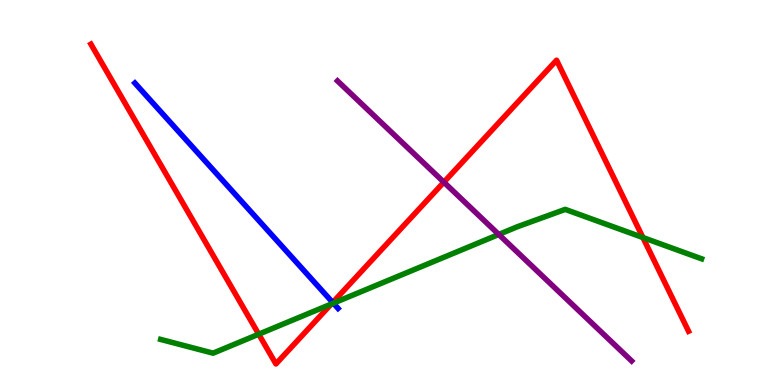[{'lines': ['blue', 'red'], 'intersections': [{'x': 4.29, 'y': 2.14}]}, {'lines': ['green', 'red'], 'intersections': [{'x': 3.34, 'y': 1.32}, {'x': 4.27, 'y': 2.1}, {'x': 8.3, 'y': 3.83}]}, {'lines': ['purple', 'red'], 'intersections': [{'x': 5.73, 'y': 5.27}]}, {'lines': ['blue', 'green'], 'intersections': [{'x': 4.3, 'y': 2.12}]}, {'lines': ['blue', 'purple'], 'intersections': []}, {'lines': ['green', 'purple'], 'intersections': [{'x': 6.44, 'y': 3.91}]}]